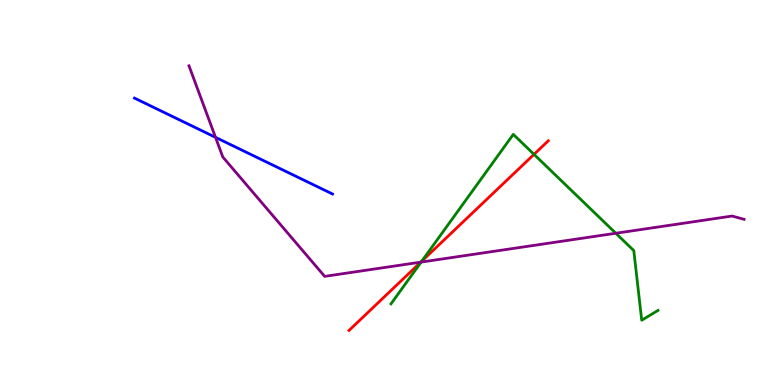[{'lines': ['blue', 'red'], 'intersections': []}, {'lines': ['green', 'red'], 'intersections': [{'x': 5.44, 'y': 3.22}, {'x': 6.89, 'y': 5.99}]}, {'lines': ['purple', 'red'], 'intersections': [{'x': 5.43, 'y': 3.19}]}, {'lines': ['blue', 'green'], 'intersections': []}, {'lines': ['blue', 'purple'], 'intersections': [{'x': 2.78, 'y': 6.43}]}, {'lines': ['green', 'purple'], 'intersections': [{'x': 5.43, 'y': 3.19}, {'x': 7.95, 'y': 3.94}]}]